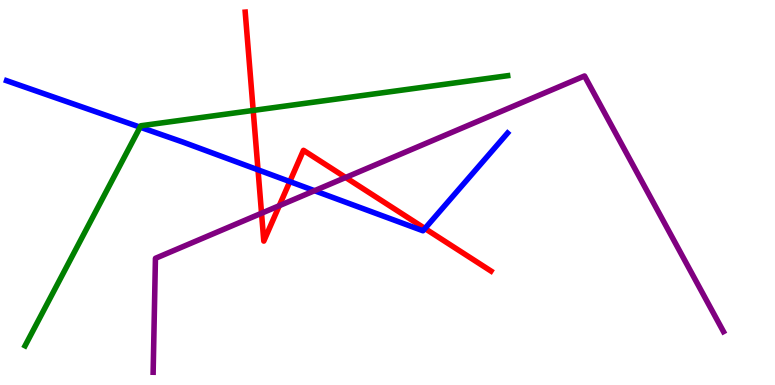[{'lines': ['blue', 'red'], 'intersections': [{'x': 3.33, 'y': 5.59}, {'x': 3.74, 'y': 5.28}, {'x': 5.48, 'y': 4.06}]}, {'lines': ['green', 'red'], 'intersections': [{'x': 3.27, 'y': 7.13}]}, {'lines': ['purple', 'red'], 'intersections': [{'x': 3.37, 'y': 4.46}, {'x': 3.6, 'y': 4.66}, {'x': 4.46, 'y': 5.39}]}, {'lines': ['blue', 'green'], 'intersections': [{'x': 1.81, 'y': 6.7}]}, {'lines': ['blue', 'purple'], 'intersections': [{'x': 4.06, 'y': 5.05}]}, {'lines': ['green', 'purple'], 'intersections': []}]